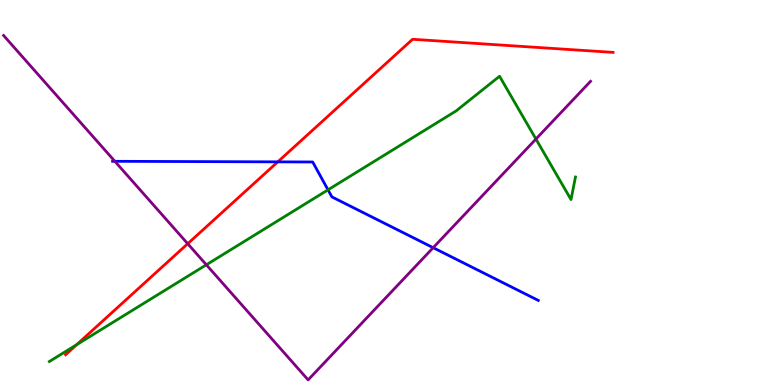[{'lines': ['blue', 'red'], 'intersections': [{'x': 3.58, 'y': 5.8}]}, {'lines': ['green', 'red'], 'intersections': [{'x': 0.99, 'y': 1.05}]}, {'lines': ['purple', 'red'], 'intersections': [{'x': 2.42, 'y': 3.67}]}, {'lines': ['blue', 'green'], 'intersections': [{'x': 4.23, 'y': 5.07}]}, {'lines': ['blue', 'purple'], 'intersections': [{'x': 1.48, 'y': 5.81}, {'x': 5.59, 'y': 3.57}]}, {'lines': ['green', 'purple'], 'intersections': [{'x': 2.66, 'y': 3.12}, {'x': 6.92, 'y': 6.39}]}]